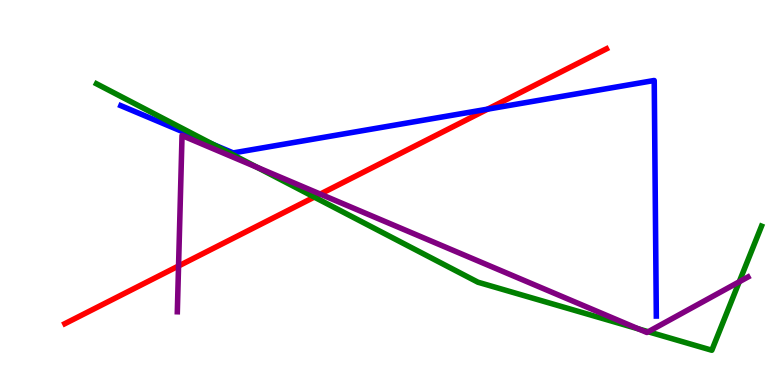[{'lines': ['blue', 'red'], 'intersections': [{'x': 6.29, 'y': 7.16}]}, {'lines': ['green', 'red'], 'intersections': [{'x': 4.06, 'y': 4.88}]}, {'lines': ['purple', 'red'], 'intersections': [{'x': 2.3, 'y': 3.09}, {'x': 4.13, 'y': 4.96}]}, {'lines': ['blue', 'green'], 'intersections': [{'x': 2.75, 'y': 6.24}]}, {'lines': ['blue', 'purple'], 'intersections': []}, {'lines': ['green', 'purple'], 'intersections': [{'x': 3.32, 'y': 5.66}, {'x': 8.24, 'y': 1.46}, {'x': 8.36, 'y': 1.38}, {'x': 9.54, 'y': 2.68}]}]